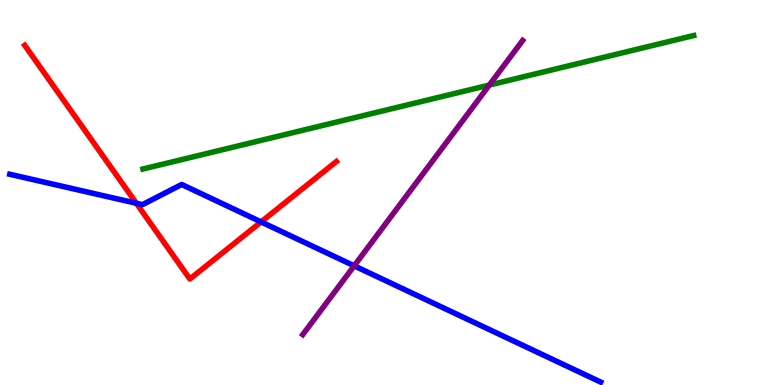[{'lines': ['blue', 'red'], 'intersections': [{'x': 1.76, 'y': 4.72}, {'x': 3.37, 'y': 4.24}]}, {'lines': ['green', 'red'], 'intersections': []}, {'lines': ['purple', 'red'], 'intersections': []}, {'lines': ['blue', 'green'], 'intersections': []}, {'lines': ['blue', 'purple'], 'intersections': [{'x': 4.57, 'y': 3.1}]}, {'lines': ['green', 'purple'], 'intersections': [{'x': 6.31, 'y': 7.79}]}]